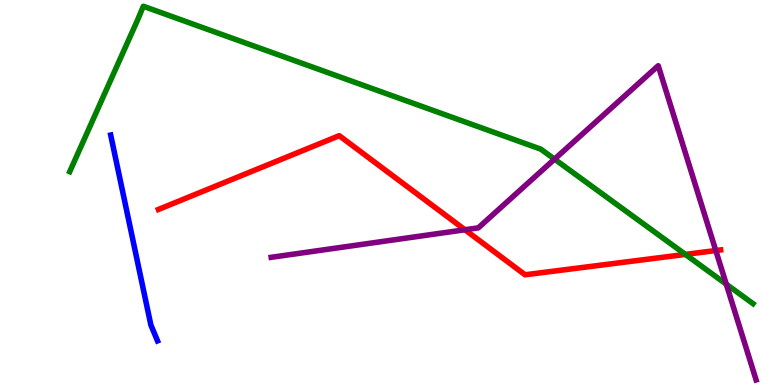[{'lines': ['blue', 'red'], 'intersections': []}, {'lines': ['green', 'red'], 'intersections': [{'x': 8.84, 'y': 3.39}]}, {'lines': ['purple', 'red'], 'intersections': [{'x': 6.0, 'y': 4.03}, {'x': 9.24, 'y': 3.49}]}, {'lines': ['blue', 'green'], 'intersections': []}, {'lines': ['blue', 'purple'], 'intersections': []}, {'lines': ['green', 'purple'], 'intersections': [{'x': 7.16, 'y': 5.87}, {'x': 9.37, 'y': 2.62}]}]